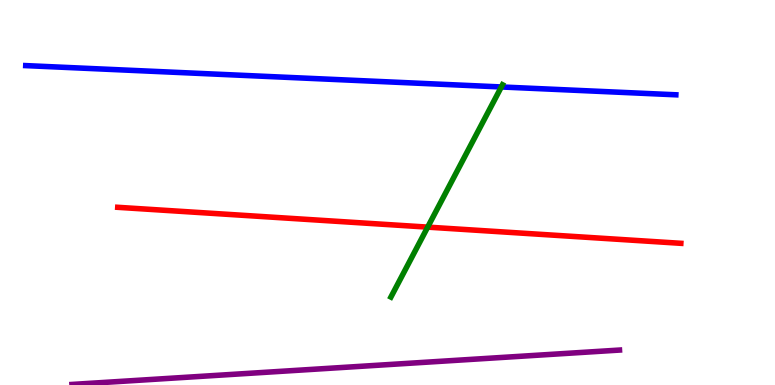[{'lines': ['blue', 'red'], 'intersections': []}, {'lines': ['green', 'red'], 'intersections': [{'x': 5.52, 'y': 4.1}]}, {'lines': ['purple', 'red'], 'intersections': []}, {'lines': ['blue', 'green'], 'intersections': [{'x': 6.47, 'y': 7.74}]}, {'lines': ['blue', 'purple'], 'intersections': []}, {'lines': ['green', 'purple'], 'intersections': []}]